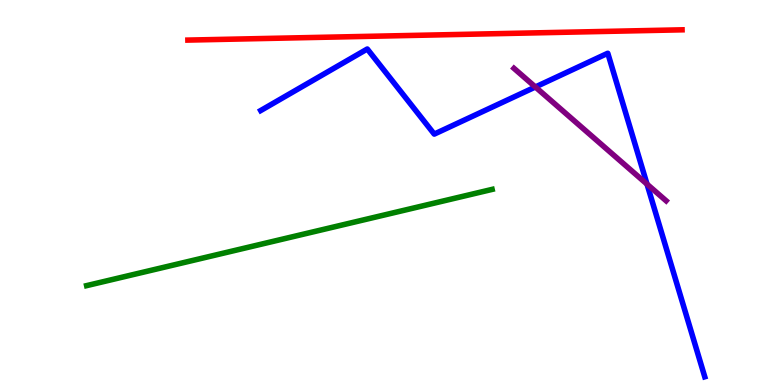[{'lines': ['blue', 'red'], 'intersections': []}, {'lines': ['green', 'red'], 'intersections': []}, {'lines': ['purple', 'red'], 'intersections': []}, {'lines': ['blue', 'green'], 'intersections': []}, {'lines': ['blue', 'purple'], 'intersections': [{'x': 6.91, 'y': 7.74}, {'x': 8.35, 'y': 5.22}]}, {'lines': ['green', 'purple'], 'intersections': []}]